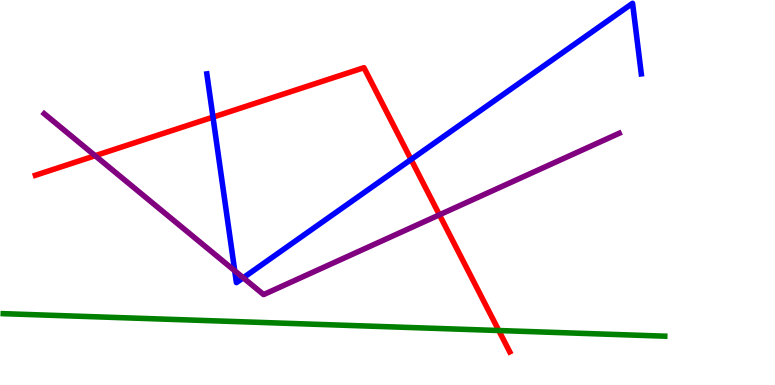[{'lines': ['blue', 'red'], 'intersections': [{'x': 2.75, 'y': 6.96}, {'x': 5.3, 'y': 5.86}]}, {'lines': ['green', 'red'], 'intersections': [{'x': 6.44, 'y': 1.41}]}, {'lines': ['purple', 'red'], 'intersections': [{'x': 1.23, 'y': 5.96}, {'x': 5.67, 'y': 4.42}]}, {'lines': ['blue', 'green'], 'intersections': []}, {'lines': ['blue', 'purple'], 'intersections': [{'x': 3.03, 'y': 2.97}, {'x': 3.14, 'y': 2.78}]}, {'lines': ['green', 'purple'], 'intersections': []}]